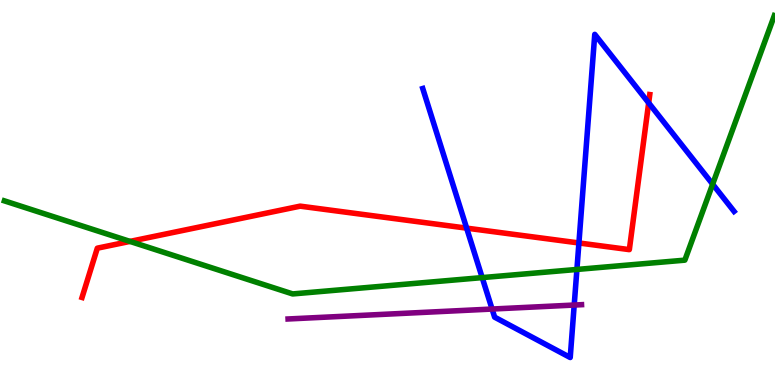[{'lines': ['blue', 'red'], 'intersections': [{'x': 6.02, 'y': 4.07}, {'x': 7.47, 'y': 3.69}, {'x': 8.37, 'y': 7.33}]}, {'lines': ['green', 'red'], 'intersections': [{'x': 1.68, 'y': 3.73}]}, {'lines': ['purple', 'red'], 'intersections': []}, {'lines': ['blue', 'green'], 'intersections': [{'x': 6.22, 'y': 2.79}, {'x': 7.44, 'y': 3.0}, {'x': 9.2, 'y': 5.22}]}, {'lines': ['blue', 'purple'], 'intersections': [{'x': 6.35, 'y': 1.97}, {'x': 7.41, 'y': 2.08}]}, {'lines': ['green', 'purple'], 'intersections': []}]